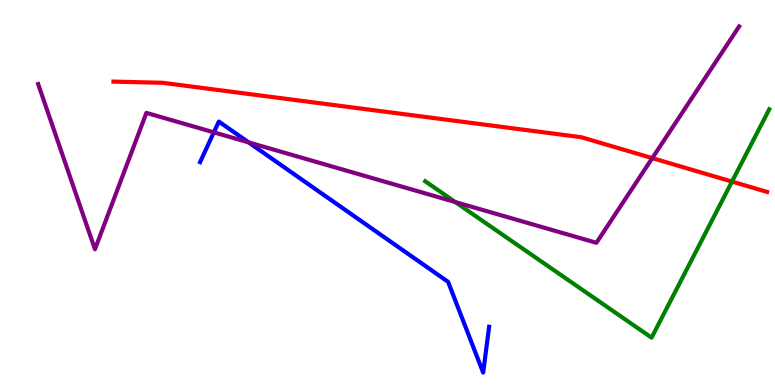[{'lines': ['blue', 'red'], 'intersections': []}, {'lines': ['green', 'red'], 'intersections': [{'x': 9.45, 'y': 5.28}]}, {'lines': ['purple', 'red'], 'intersections': [{'x': 8.42, 'y': 5.89}]}, {'lines': ['blue', 'green'], 'intersections': []}, {'lines': ['blue', 'purple'], 'intersections': [{'x': 2.76, 'y': 6.56}, {'x': 3.21, 'y': 6.3}]}, {'lines': ['green', 'purple'], 'intersections': [{'x': 5.87, 'y': 4.75}]}]